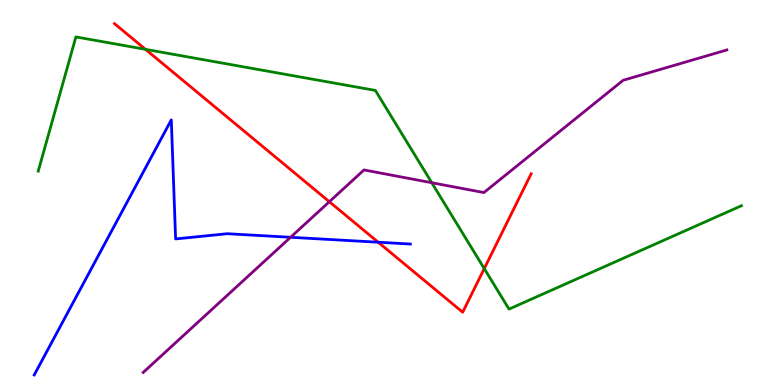[{'lines': ['blue', 'red'], 'intersections': [{'x': 4.88, 'y': 3.71}]}, {'lines': ['green', 'red'], 'intersections': [{'x': 1.88, 'y': 8.72}, {'x': 6.25, 'y': 3.02}]}, {'lines': ['purple', 'red'], 'intersections': [{'x': 4.25, 'y': 4.76}]}, {'lines': ['blue', 'green'], 'intersections': []}, {'lines': ['blue', 'purple'], 'intersections': [{'x': 3.75, 'y': 3.84}]}, {'lines': ['green', 'purple'], 'intersections': [{'x': 5.57, 'y': 5.25}]}]